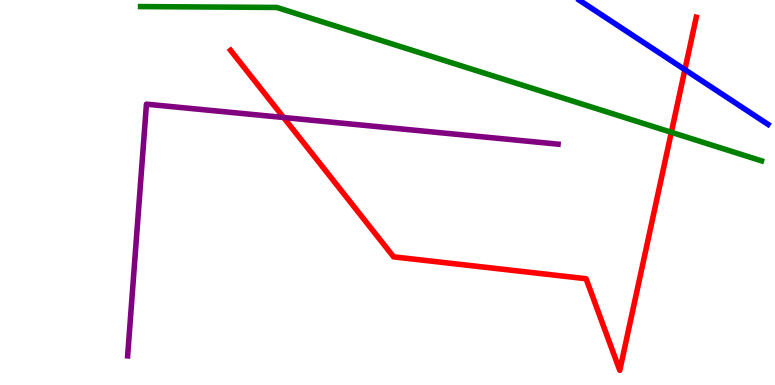[{'lines': ['blue', 'red'], 'intersections': [{'x': 8.84, 'y': 8.19}]}, {'lines': ['green', 'red'], 'intersections': [{'x': 8.66, 'y': 6.56}]}, {'lines': ['purple', 'red'], 'intersections': [{'x': 3.66, 'y': 6.95}]}, {'lines': ['blue', 'green'], 'intersections': []}, {'lines': ['blue', 'purple'], 'intersections': []}, {'lines': ['green', 'purple'], 'intersections': []}]